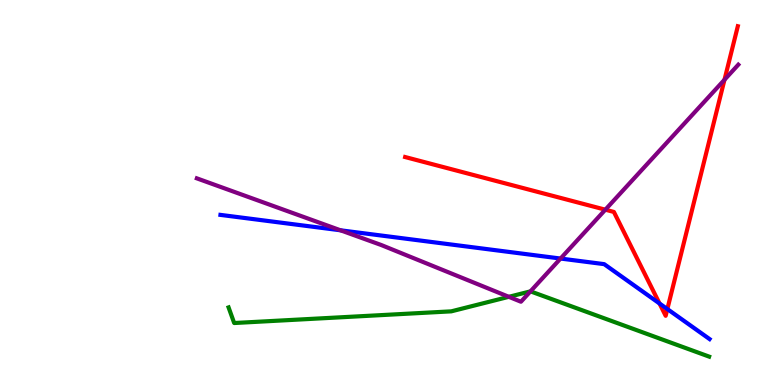[{'lines': ['blue', 'red'], 'intersections': [{'x': 8.51, 'y': 2.12}, {'x': 8.61, 'y': 1.97}]}, {'lines': ['green', 'red'], 'intersections': []}, {'lines': ['purple', 'red'], 'intersections': [{'x': 7.81, 'y': 4.55}, {'x': 9.35, 'y': 7.93}]}, {'lines': ['blue', 'green'], 'intersections': []}, {'lines': ['blue', 'purple'], 'intersections': [{'x': 4.39, 'y': 4.02}, {'x': 7.23, 'y': 3.28}]}, {'lines': ['green', 'purple'], 'intersections': [{'x': 6.57, 'y': 2.29}, {'x': 6.84, 'y': 2.43}]}]